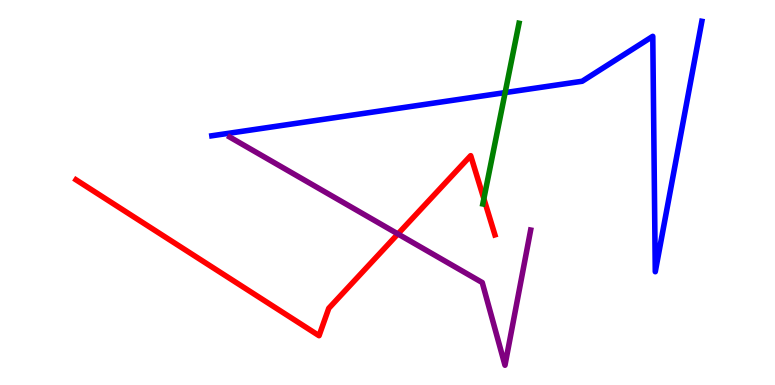[{'lines': ['blue', 'red'], 'intersections': []}, {'lines': ['green', 'red'], 'intersections': [{'x': 6.24, 'y': 4.84}]}, {'lines': ['purple', 'red'], 'intersections': [{'x': 5.13, 'y': 3.92}]}, {'lines': ['blue', 'green'], 'intersections': [{'x': 6.52, 'y': 7.59}]}, {'lines': ['blue', 'purple'], 'intersections': []}, {'lines': ['green', 'purple'], 'intersections': []}]